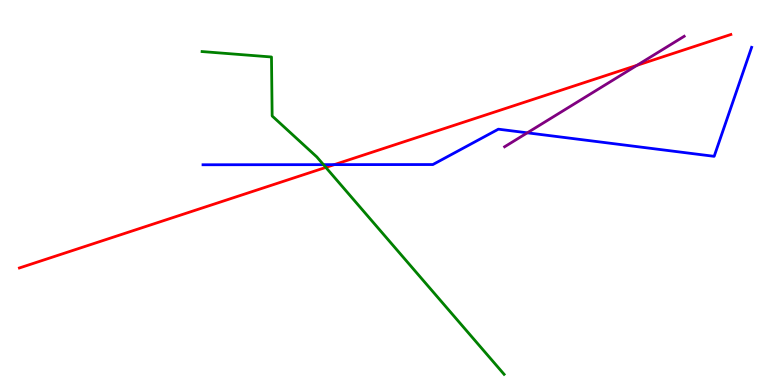[{'lines': ['blue', 'red'], 'intersections': [{'x': 4.31, 'y': 5.72}]}, {'lines': ['green', 'red'], 'intersections': [{'x': 4.2, 'y': 5.65}]}, {'lines': ['purple', 'red'], 'intersections': [{'x': 8.22, 'y': 8.3}]}, {'lines': ['blue', 'green'], 'intersections': [{'x': 4.17, 'y': 5.72}]}, {'lines': ['blue', 'purple'], 'intersections': [{'x': 6.8, 'y': 6.55}]}, {'lines': ['green', 'purple'], 'intersections': []}]